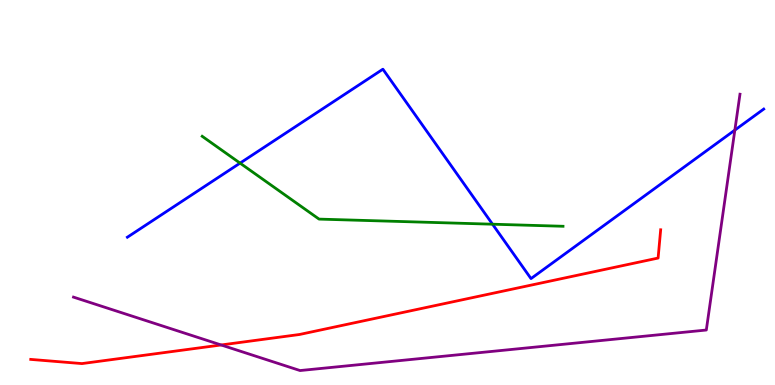[{'lines': ['blue', 'red'], 'intersections': []}, {'lines': ['green', 'red'], 'intersections': []}, {'lines': ['purple', 'red'], 'intersections': [{'x': 2.85, 'y': 1.04}]}, {'lines': ['blue', 'green'], 'intersections': [{'x': 3.1, 'y': 5.76}, {'x': 6.36, 'y': 4.18}]}, {'lines': ['blue', 'purple'], 'intersections': [{'x': 9.48, 'y': 6.62}]}, {'lines': ['green', 'purple'], 'intersections': []}]